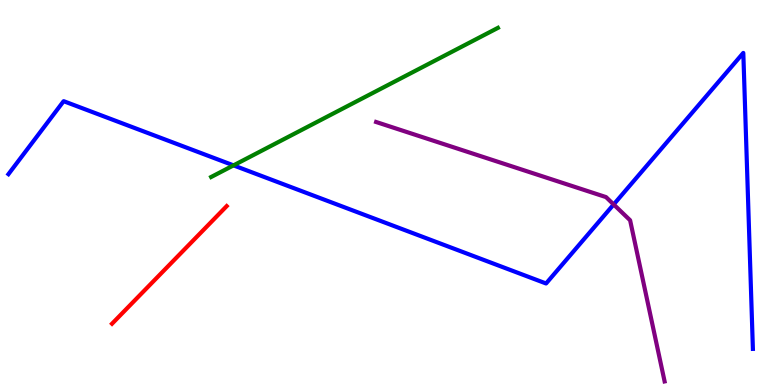[{'lines': ['blue', 'red'], 'intersections': []}, {'lines': ['green', 'red'], 'intersections': []}, {'lines': ['purple', 'red'], 'intersections': []}, {'lines': ['blue', 'green'], 'intersections': [{'x': 3.01, 'y': 5.7}]}, {'lines': ['blue', 'purple'], 'intersections': [{'x': 7.92, 'y': 4.69}]}, {'lines': ['green', 'purple'], 'intersections': []}]